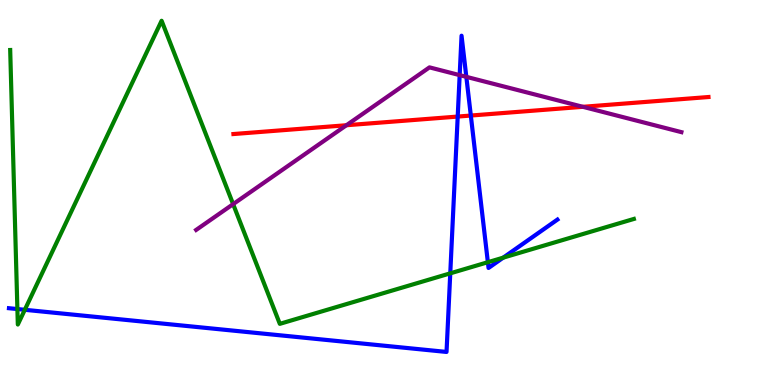[{'lines': ['blue', 'red'], 'intersections': [{'x': 5.91, 'y': 6.97}, {'x': 6.08, 'y': 7.0}]}, {'lines': ['green', 'red'], 'intersections': []}, {'lines': ['purple', 'red'], 'intersections': [{'x': 4.47, 'y': 6.75}, {'x': 7.52, 'y': 7.23}]}, {'lines': ['blue', 'green'], 'intersections': [{'x': 0.224, 'y': 1.97}, {'x': 0.32, 'y': 1.95}, {'x': 5.81, 'y': 2.9}, {'x': 6.3, 'y': 3.19}, {'x': 6.49, 'y': 3.31}]}, {'lines': ['blue', 'purple'], 'intersections': [{'x': 5.93, 'y': 8.05}, {'x': 6.02, 'y': 8.0}]}, {'lines': ['green', 'purple'], 'intersections': [{'x': 3.01, 'y': 4.7}]}]